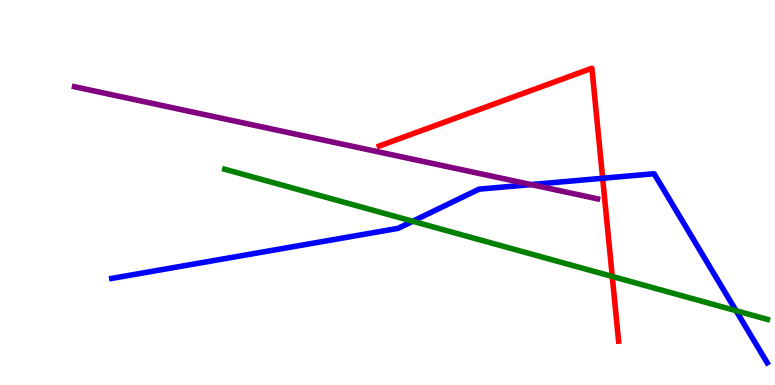[{'lines': ['blue', 'red'], 'intersections': [{'x': 7.78, 'y': 5.37}]}, {'lines': ['green', 'red'], 'intersections': [{'x': 7.9, 'y': 2.82}]}, {'lines': ['purple', 'red'], 'intersections': []}, {'lines': ['blue', 'green'], 'intersections': [{'x': 5.33, 'y': 4.25}, {'x': 9.5, 'y': 1.93}]}, {'lines': ['blue', 'purple'], 'intersections': [{'x': 6.85, 'y': 5.21}]}, {'lines': ['green', 'purple'], 'intersections': []}]